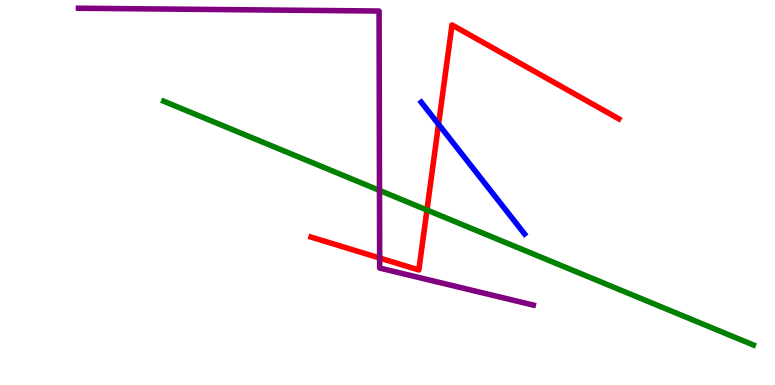[{'lines': ['blue', 'red'], 'intersections': [{'x': 5.66, 'y': 6.77}]}, {'lines': ['green', 'red'], 'intersections': [{'x': 5.51, 'y': 4.54}]}, {'lines': ['purple', 'red'], 'intersections': [{'x': 4.9, 'y': 3.3}]}, {'lines': ['blue', 'green'], 'intersections': []}, {'lines': ['blue', 'purple'], 'intersections': []}, {'lines': ['green', 'purple'], 'intersections': [{'x': 4.9, 'y': 5.05}]}]